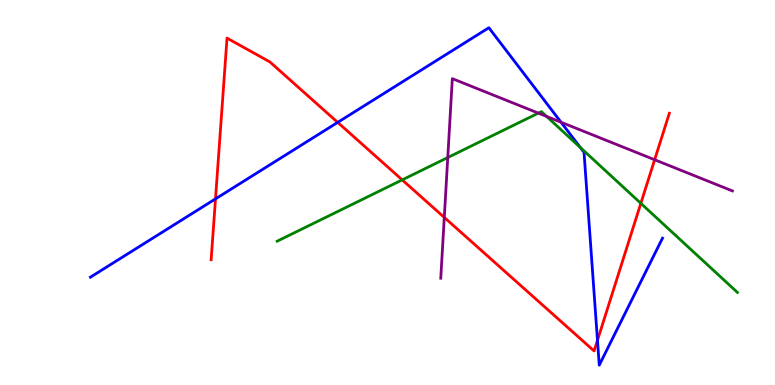[{'lines': ['blue', 'red'], 'intersections': [{'x': 2.78, 'y': 4.83}, {'x': 4.36, 'y': 6.82}, {'x': 7.71, 'y': 1.16}]}, {'lines': ['green', 'red'], 'intersections': [{'x': 5.19, 'y': 5.33}, {'x': 8.27, 'y': 4.72}]}, {'lines': ['purple', 'red'], 'intersections': [{'x': 5.73, 'y': 4.35}, {'x': 8.45, 'y': 5.85}]}, {'lines': ['blue', 'green'], 'intersections': [{'x': 7.49, 'y': 6.17}]}, {'lines': ['blue', 'purple'], 'intersections': [{'x': 7.24, 'y': 6.83}]}, {'lines': ['green', 'purple'], 'intersections': [{'x': 5.78, 'y': 5.91}, {'x': 6.95, 'y': 7.06}, {'x': 7.05, 'y': 6.98}]}]